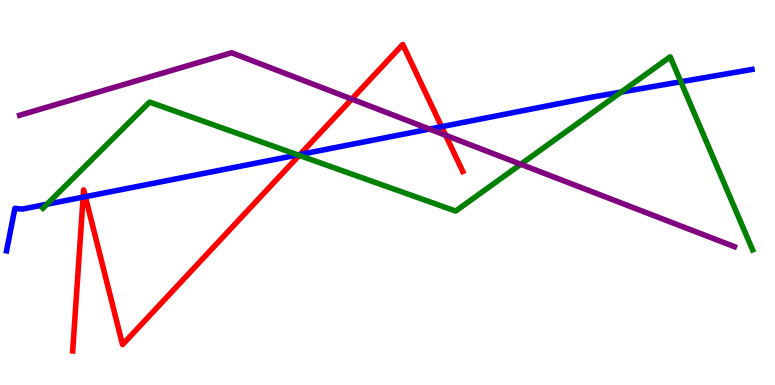[{'lines': ['blue', 'red'], 'intersections': [{'x': 1.07, 'y': 4.88}, {'x': 1.1, 'y': 4.89}, {'x': 3.87, 'y': 5.99}, {'x': 5.7, 'y': 6.71}]}, {'lines': ['green', 'red'], 'intersections': [{'x': 3.86, 'y': 5.96}]}, {'lines': ['purple', 'red'], 'intersections': [{'x': 4.54, 'y': 7.43}, {'x': 5.75, 'y': 6.49}]}, {'lines': ['blue', 'green'], 'intersections': [{'x': 0.606, 'y': 4.7}, {'x': 3.84, 'y': 5.98}, {'x': 8.02, 'y': 7.61}, {'x': 8.78, 'y': 7.88}]}, {'lines': ['blue', 'purple'], 'intersections': [{'x': 5.54, 'y': 6.65}]}, {'lines': ['green', 'purple'], 'intersections': [{'x': 6.72, 'y': 5.73}]}]